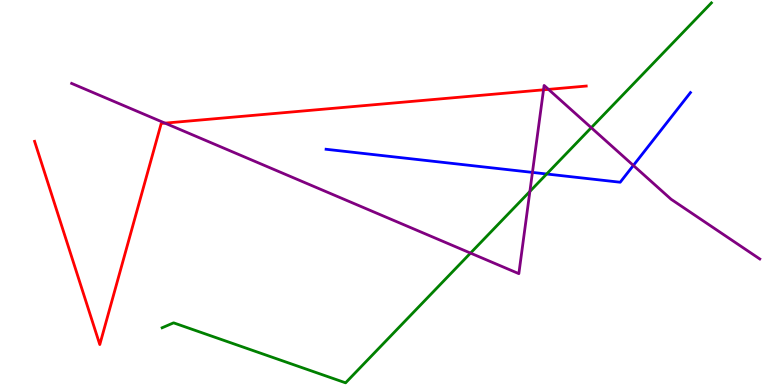[{'lines': ['blue', 'red'], 'intersections': []}, {'lines': ['green', 'red'], 'intersections': []}, {'lines': ['purple', 'red'], 'intersections': [{'x': 2.13, 'y': 6.8}, {'x': 7.01, 'y': 7.67}, {'x': 7.08, 'y': 7.68}]}, {'lines': ['blue', 'green'], 'intersections': [{'x': 7.05, 'y': 5.48}]}, {'lines': ['blue', 'purple'], 'intersections': [{'x': 6.87, 'y': 5.52}, {'x': 8.17, 'y': 5.7}]}, {'lines': ['green', 'purple'], 'intersections': [{'x': 6.07, 'y': 3.43}, {'x': 6.84, 'y': 5.03}, {'x': 7.63, 'y': 6.68}]}]